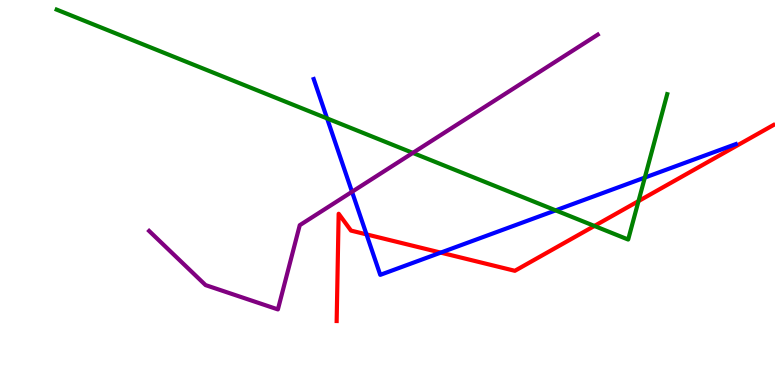[{'lines': ['blue', 'red'], 'intersections': [{'x': 4.73, 'y': 3.91}, {'x': 5.69, 'y': 3.44}]}, {'lines': ['green', 'red'], 'intersections': [{'x': 7.67, 'y': 4.13}, {'x': 8.24, 'y': 4.78}]}, {'lines': ['purple', 'red'], 'intersections': []}, {'lines': ['blue', 'green'], 'intersections': [{'x': 4.22, 'y': 6.92}, {'x': 7.17, 'y': 4.54}, {'x': 8.32, 'y': 5.39}]}, {'lines': ['blue', 'purple'], 'intersections': [{'x': 4.54, 'y': 5.02}]}, {'lines': ['green', 'purple'], 'intersections': [{'x': 5.33, 'y': 6.03}]}]